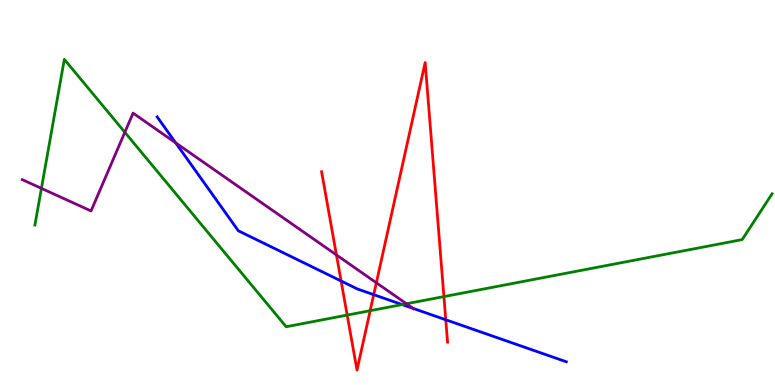[{'lines': ['blue', 'red'], 'intersections': [{'x': 4.4, 'y': 2.7}, {'x': 4.82, 'y': 2.35}, {'x': 5.75, 'y': 1.69}]}, {'lines': ['green', 'red'], 'intersections': [{'x': 4.48, 'y': 1.82}, {'x': 4.78, 'y': 1.93}, {'x': 5.73, 'y': 2.3}]}, {'lines': ['purple', 'red'], 'intersections': [{'x': 4.34, 'y': 3.38}, {'x': 4.86, 'y': 2.66}]}, {'lines': ['blue', 'green'], 'intersections': [{'x': 5.19, 'y': 2.09}]}, {'lines': ['blue', 'purple'], 'intersections': [{'x': 2.27, 'y': 6.29}, {'x': 5.33, 'y': 1.99}]}, {'lines': ['green', 'purple'], 'intersections': [{'x': 0.535, 'y': 5.11}, {'x': 1.61, 'y': 6.56}, {'x': 5.24, 'y': 2.11}]}]